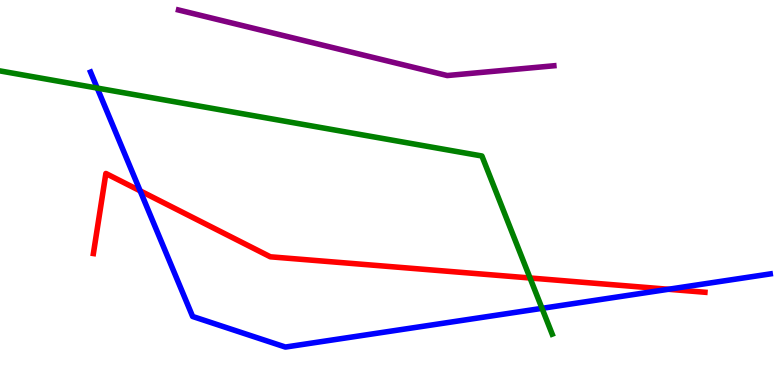[{'lines': ['blue', 'red'], 'intersections': [{'x': 1.81, 'y': 5.04}, {'x': 8.62, 'y': 2.49}]}, {'lines': ['green', 'red'], 'intersections': [{'x': 6.84, 'y': 2.78}]}, {'lines': ['purple', 'red'], 'intersections': []}, {'lines': ['blue', 'green'], 'intersections': [{'x': 1.25, 'y': 7.71}, {'x': 6.99, 'y': 1.99}]}, {'lines': ['blue', 'purple'], 'intersections': []}, {'lines': ['green', 'purple'], 'intersections': []}]